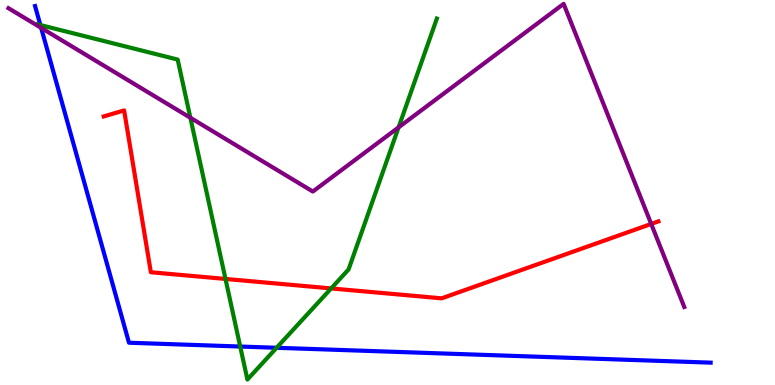[{'lines': ['blue', 'red'], 'intersections': []}, {'lines': ['green', 'red'], 'intersections': [{'x': 2.91, 'y': 2.75}, {'x': 4.27, 'y': 2.51}]}, {'lines': ['purple', 'red'], 'intersections': [{'x': 8.4, 'y': 4.18}]}, {'lines': ['blue', 'green'], 'intersections': [{'x': 0.521, 'y': 9.35}, {'x': 3.1, 'y': 0.999}, {'x': 3.57, 'y': 0.967}]}, {'lines': ['blue', 'purple'], 'intersections': [{'x': 0.531, 'y': 9.28}]}, {'lines': ['green', 'purple'], 'intersections': [{'x': 2.46, 'y': 6.94}, {'x': 5.14, 'y': 6.69}]}]